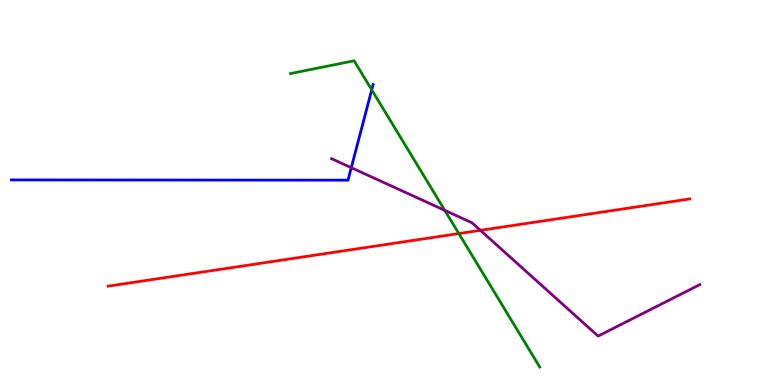[{'lines': ['blue', 'red'], 'intersections': []}, {'lines': ['green', 'red'], 'intersections': [{'x': 5.92, 'y': 3.93}]}, {'lines': ['purple', 'red'], 'intersections': [{'x': 6.2, 'y': 4.02}]}, {'lines': ['blue', 'green'], 'intersections': [{'x': 4.8, 'y': 7.67}]}, {'lines': ['blue', 'purple'], 'intersections': [{'x': 4.53, 'y': 5.64}]}, {'lines': ['green', 'purple'], 'intersections': [{'x': 5.74, 'y': 4.54}]}]